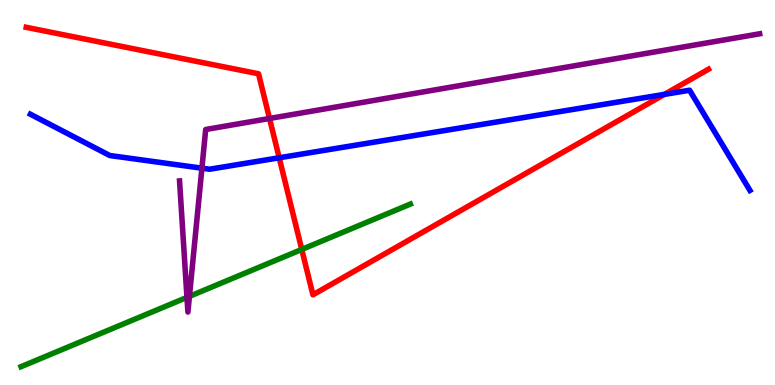[{'lines': ['blue', 'red'], 'intersections': [{'x': 3.6, 'y': 5.9}, {'x': 8.57, 'y': 7.55}]}, {'lines': ['green', 'red'], 'intersections': [{'x': 3.89, 'y': 3.52}]}, {'lines': ['purple', 'red'], 'intersections': [{'x': 3.48, 'y': 6.92}]}, {'lines': ['blue', 'green'], 'intersections': []}, {'lines': ['blue', 'purple'], 'intersections': [{'x': 2.61, 'y': 5.63}]}, {'lines': ['green', 'purple'], 'intersections': [{'x': 2.41, 'y': 2.28}, {'x': 2.44, 'y': 2.3}]}]